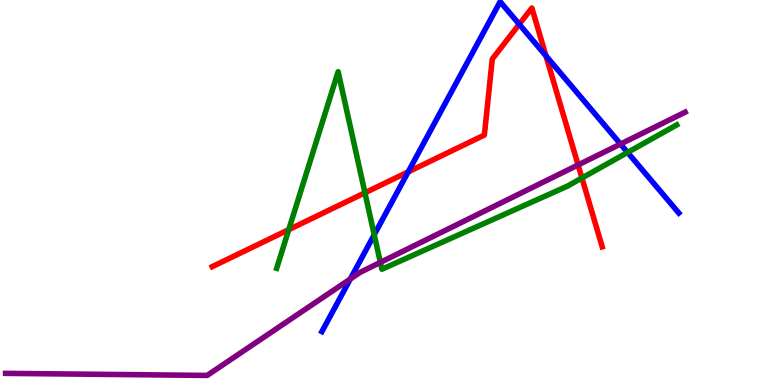[{'lines': ['blue', 'red'], 'intersections': [{'x': 5.27, 'y': 5.54}, {'x': 6.7, 'y': 9.37}, {'x': 7.04, 'y': 8.55}]}, {'lines': ['green', 'red'], 'intersections': [{'x': 3.73, 'y': 4.04}, {'x': 4.71, 'y': 4.99}, {'x': 7.51, 'y': 5.38}]}, {'lines': ['purple', 'red'], 'intersections': [{'x': 7.46, 'y': 5.72}]}, {'lines': ['blue', 'green'], 'intersections': [{'x': 4.83, 'y': 3.9}, {'x': 8.1, 'y': 6.04}]}, {'lines': ['blue', 'purple'], 'intersections': [{'x': 4.52, 'y': 2.75}, {'x': 8.01, 'y': 6.26}]}, {'lines': ['green', 'purple'], 'intersections': [{'x': 4.91, 'y': 3.18}]}]